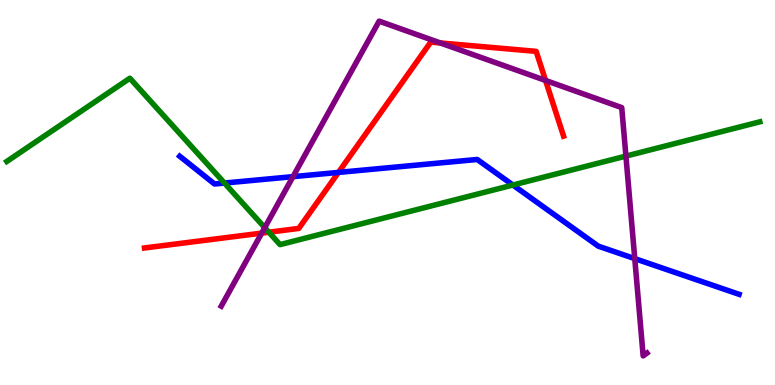[{'lines': ['blue', 'red'], 'intersections': [{'x': 4.37, 'y': 5.52}]}, {'lines': ['green', 'red'], 'intersections': [{'x': 3.47, 'y': 3.97}]}, {'lines': ['purple', 'red'], 'intersections': [{'x': 3.38, 'y': 3.94}, {'x': 5.68, 'y': 8.88}, {'x': 7.04, 'y': 7.91}]}, {'lines': ['blue', 'green'], 'intersections': [{'x': 2.9, 'y': 5.25}, {'x': 6.62, 'y': 5.19}]}, {'lines': ['blue', 'purple'], 'intersections': [{'x': 3.78, 'y': 5.41}, {'x': 8.19, 'y': 3.28}]}, {'lines': ['green', 'purple'], 'intersections': [{'x': 3.42, 'y': 4.09}, {'x': 8.08, 'y': 5.95}]}]